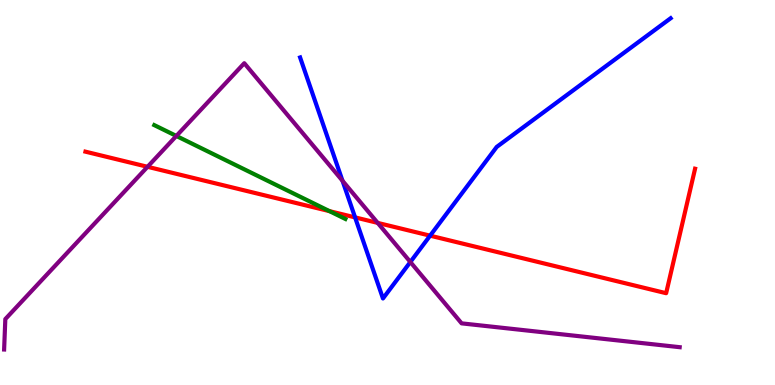[{'lines': ['blue', 'red'], 'intersections': [{'x': 4.58, 'y': 4.35}, {'x': 5.55, 'y': 3.88}]}, {'lines': ['green', 'red'], 'intersections': [{'x': 4.25, 'y': 4.52}]}, {'lines': ['purple', 'red'], 'intersections': [{'x': 1.9, 'y': 5.67}, {'x': 4.87, 'y': 4.21}]}, {'lines': ['blue', 'green'], 'intersections': []}, {'lines': ['blue', 'purple'], 'intersections': [{'x': 4.42, 'y': 5.3}, {'x': 5.29, 'y': 3.19}]}, {'lines': ['green', 'purple'], 'intersections': [{'x': 2.28, 'y': 6.47}]}]